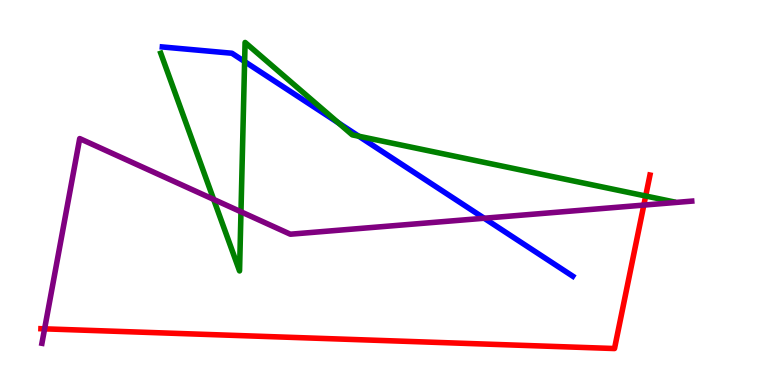[{'lines': ['blue', 'red'], 'intersections': []}, {'lines': ['green', 'red'], 'intersections': [{'x': 8.33, 'y': 4.91}]}, {'lines': ['purple', 'red'], 'intersections': [{'x': 0.576, 'y': 1.46}, {'x': 8.31, 'y': 4.67}]}, {'lines': ['blue', 'green'], 'intersections': [{'x': 3.16, 'y': 8.4}, {'x': 4.37, 'y': 6.81}, {'x': 4.63, 'y': 6.46}]}, {'lines': ['blue', 'purple'], 'intersections': [{'x': 6.25, 'y': 4.33}]}, {'lines': ['green', 'purple'], 'intersections': [{'x': 2.76, 'y': 4.82}, {'x': 3.11, 'y': 4.5}]}]